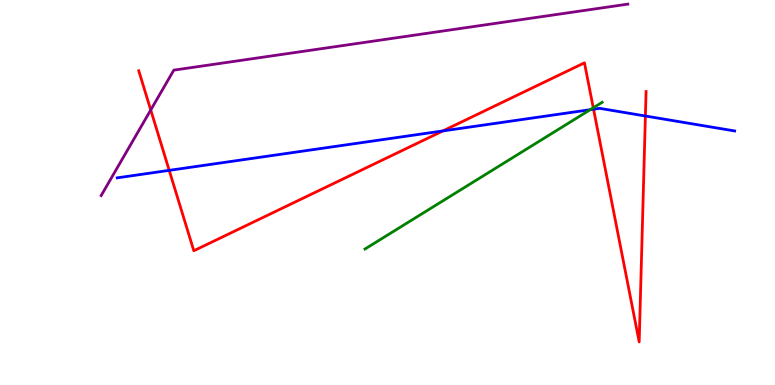[{'lines': ['blue', 'red'], 'intersections': [{'x': 2.18, 'y': 5.58}, {'x': 5.72, 'y': 6.6}, {'x': 7.66, 'y': 7.16}, {'x': 8.33, 'y': 6.99}]}, {'lines': ['green', 'red'], 'intersections': [{'x': 7.66, 'y': 7.2}]}, {'lines': ['purple', 'red'], 'intersections': [{'x': 1.95, 'y': 7.14}]}, {'lines': ['blue', 'green'], 'intersections': [{'x': 7.62, 'y': 7.15}]}, {'lines': ['blue', 'purple'], 'intersections': []}, {'lines': ['green', 'purple'], 'intersections': []}]